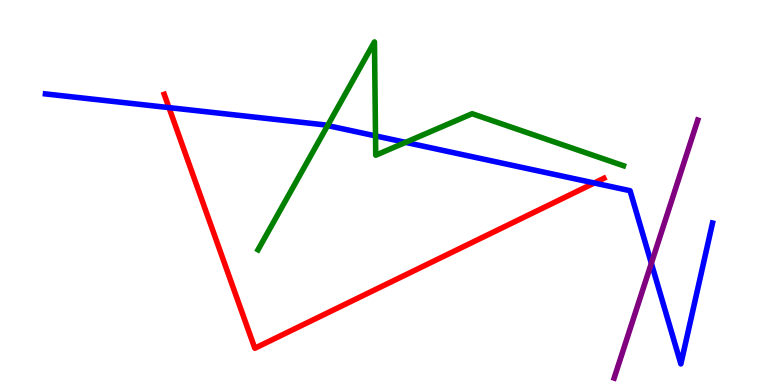[{'lines': ['blue', 'red'], 'intersections': [{'x': 2.18, 'y': 7.2}, {'x': 7.67, 'y': 5.25}]}, {'lines': ['green', 'red'], 'intersections': []}, {'lines': ['purple', 'red'], 'intersections': []}, {'lines': ['blue', 'green'], 'intersections': [{'x': 4.23, 'y': 6.74}, {'x': 4.85, 'y': 6.47}, {'x': 5.23, 'y': 6.3}]}, {'lines': ['blue', 'purple'], 'intersections': [{'x': 8.4, 'y': 3.16}]}, {'lines': ['green', 'purple'], 'intersections': []}]